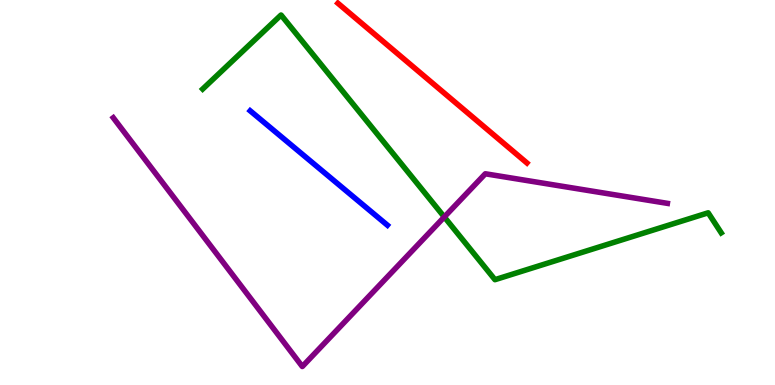[{'lines': ['blue', 'red'], 'intersections': []}, {'lines': ['green', 'red'], 'intersections': []}, {'lines': ['purple', 'red'], 'intersections': []}, {'lines': ['blue', 'green'], 'intersections': []}, {'lines': ['blue', 'purple'], 'intersections': []}, {'lines': ['green', 'purple'], 'intersections': [{'x': 5.73, 'y': 4.36}]}]